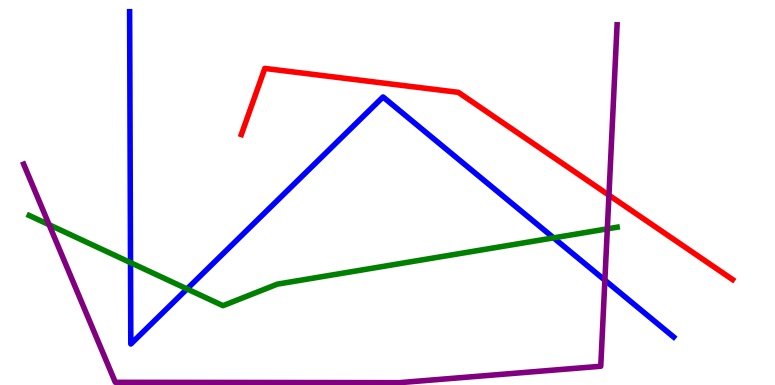[{'lines': ['blue', 'red'], 'intersections': []}, {'lines': ['green', 'red'], 'intersections': []}, {'lines': ['purple', 'red'], 'intersections': [{'x': 7.86, 'y': 4.93}]}, {'lines': ['blue', 'green'], 'intersections': [{'x': 1.68, 'y': 3.18}, {'x': 2.41, 'y': 2.5}, {'x': 7.14, 'y': 3.82}]}, {'lines': ['blue', 'purple'], 'intersections': [{'x': 7.8, 'y': 2.72}]}, {'lines': ['green', 'purple'], 'intersections': [{'x': 0.634, 'y': 4.16}, {'x': 7.84, 'y': 4.06}]}]